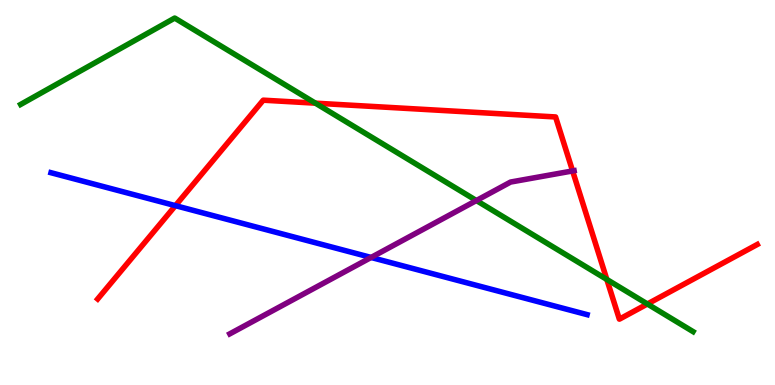[{'lines': ['blue', 'red'], 'intersections': [{'x': 2.26, 'y': 4.66}]}, {'lines': ['green', 'red'], 'intersections': [{'x': 4.07, 'y': 7.32}, {'x': 7.83, 'y': 2.74}, {'x': 8.35, 'y': 2.1}]}, {'lines': ['purple', 'red'], 'intersections': [{'x': 7.39, 'y': 5.56}]}, {'lines': ['blue', 'green'], 'intersections': []}, {'lines': ['blue', 'purple'], 'intersections': [{'x': 4.79, 'y': 3.31}]}, {'lines': ['green', 'purple'], 'intersections': [{'x': 6.15, 'y': 4.79}]}]